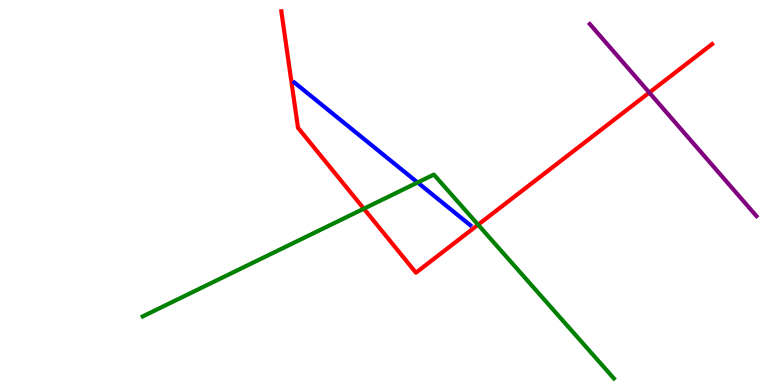[{'lines': ['blue', 'red'], 'intersections': []}, {'lines': ['green', 'red'], 'intersections': [{'x': 4.69, 'y': 4.58}, {'x': 6.17, 'y': 4.16}]}, {'lines': ['purple', 'red'], 'intersections': [{'x': 8.38, 'y': 7.6}]}, {'lines': ['blue', 'green'], 'intersections': [{'x': 5.39, 'y': 5.26}]}, {'lines': ['blue', 'purple'], 'intersections': []}, {'lines': ['green', 'purple'], 'intersections': []}]